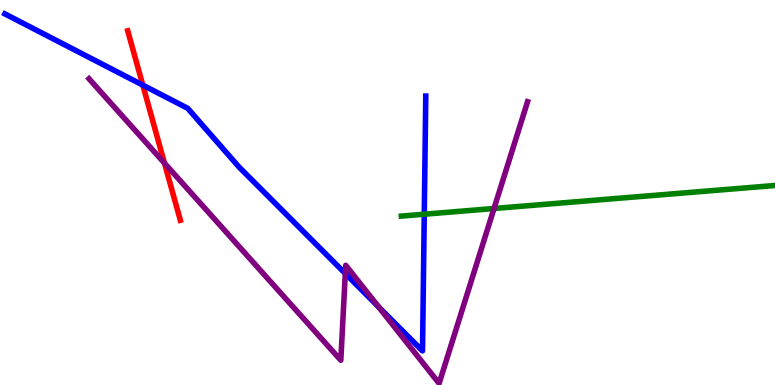[{'lines': ['blue', 'red'], 'intersections': [{'x': 1.84, 'y': 7.79}]}, {'lines': ['green', 'red'], 'intersections': []}, {'lines': ['purple', 'red'], 'intersections': [{'x': 2.12, 'y': 5.76}]}, {'lines': ['blue', 'green'], 'intersections': [{'x': 5.47, 'y': 4.44}]}, {'lines': ['blue', 'purple'], 'intersections': [{'x': 4.46, 'y': 2.9}, {'x': 4.89, 'y': 2.03}]}, {'lines': ['green', 'purple'], 'intersections': [{'x': 6.37, 'y': 4.58}]}]